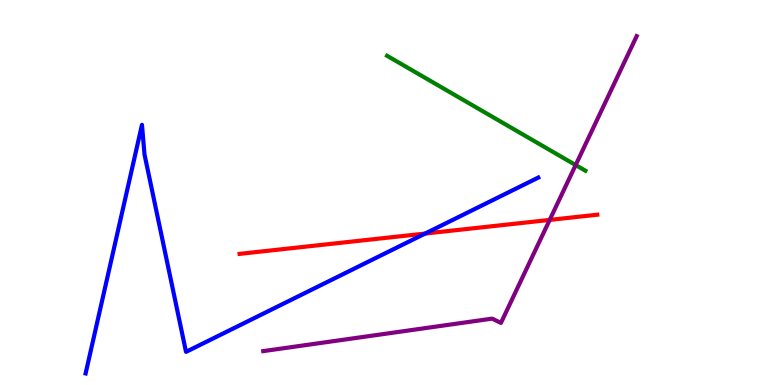[{'lines': ['blue', 'red'], 'intersections': [{'x': 5.49, 'y': 3.93}]}, {'lines': ['green', 'red'], 'intersections': []}, {'lines': ['purple', 'red'], 'intersections': [{'x': 7.09, 'y': 4.29}]}, {'lines': ['blue', 'green'], 'intersections': []}, {'lines': ['blue', 'purple'], 'intersections': []}, {'lines': ['green', 'purple'], 'intersections': [{'x': 7.43, 'y': 5.71}]}]